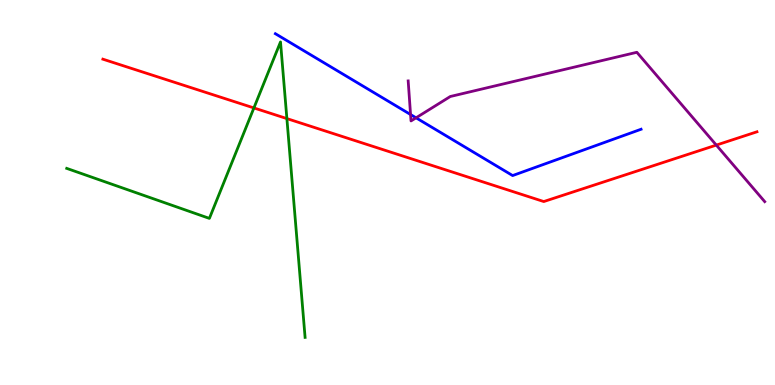[{'lines': ['blue', 'red'], 'intersections': []}, {'lines': ['green', 'red'], 'intersections': [{'x': 3.28, 'y': 7.2}, {'x': 3.7, 'y': 6.92}]}, {'lines': ['purple', 'red'], 'intersections': [{'x': 9.24, 'y': 6.23}]}, {'lines': ['blue', 'green'], 'intersections': []}, {'lines': ['blue', 'purple'], 'intersections': [{'x': 5.3, 'y': 7.03}, {'x': 5.37, 'y': 6.94}]}, {'lines': ['green', 'purple'], 'intersections': []}]